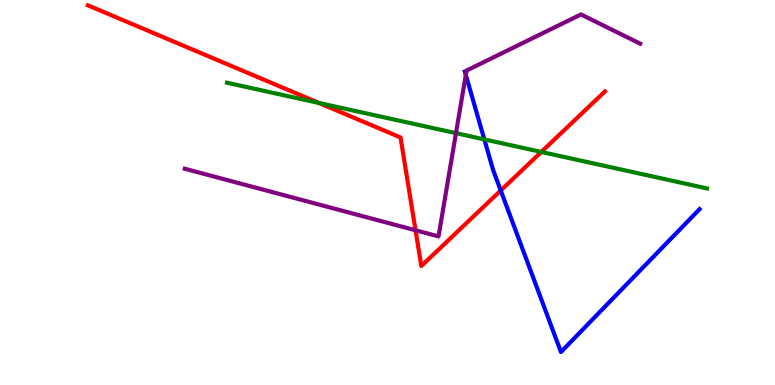[{'lines': ['blue', 'red'], 'intersections': [{'x': 6.46, 'y': 5.05}]}, {'lines': ['green', 'red'], 'intersections': [{'x': 4.12, 'y': 7.32}, {'x': 6.98, 'y': 6.05}]}, {'lines': ['purple', 'red'], 'intersections': [{'x': 5.36, 'y': 4.02}]}, {'lines': ['blue', 'green'], 'intersections': [{'x': 6.25, 'y': 6.38}]}, {'lines': ['blue', 'purple'], 'intersections': [{'x': 6.01, 'y': 8.05}]}, {'lines': ['green', 'purple'], 'intersections': [{'x': 5.88, 'y': 6.54}]}]